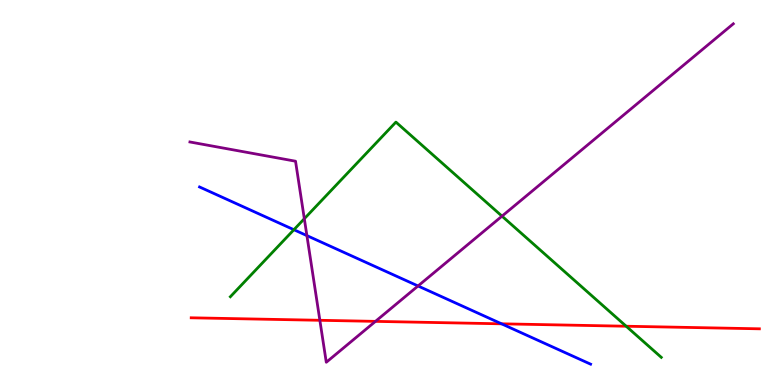[{'lines': ['blue', 'red'], 'intersections': [{'x': 6.47, 'y': 1.59}]}, {'lines': ['green', 'red'], 'intersections': [{'x': 8.08, 'y': 1.53}]}, {'lines': ['purple', 'red'], 'intersections': [{'x': 4.13, 'y': 1.68}, {'x': 4.84, 'y': 1.65}]}, {'lines': ['blue', 'green'], 'intersections': [{'x': 3.79, 'y': 4.03}]}, {'lines': ['blue', 'purple'], 'intersections': [{'x': 3.96, 'y': 3.88}, {'x': 5.39, 'y': 2.57}]}, {'lines': ['green', 'purple'], 'intersections': [{'x': 3.93, 'y': 4.32}, {'x': 6.48, 'y': 4.39}]}]